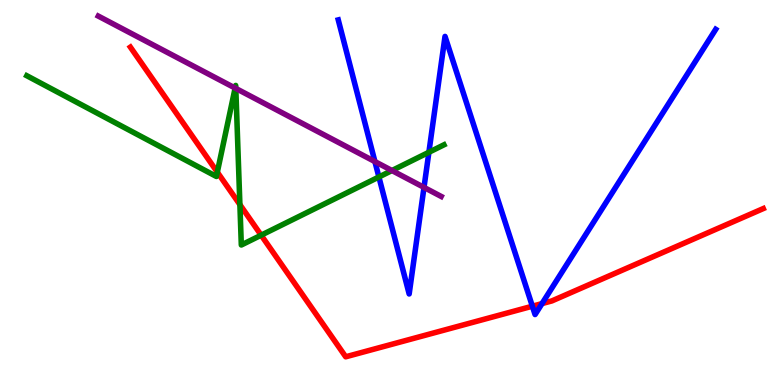[{'lines': ['blue', 'red'], 'intersections': [{'x': 6.87, 'y': 2.05}, {'x': 6.99, 'y': 2.11}]}, {'lines': ['green', 'red'], 'intersections': [{'x': 2.8, 'y': 5.53}, {'x': 3.1, 'y': 4.69}, {'x': 3.37, 'y': 3.89}]}, {'lines': ['purple', 'red'], 'intersections': []}, {'lines': ['blue', 'green'], 'intersections': [{'x': 4.89, 'y': 5.4}, {'x': 5.53, 'y': 6.04}]}, {'lines': ['blue', 'purple'], 'intersections': [{'x': 4.84, 'y': 5.8}, {'x': 5.47, 'y': 5.13}]}, {'lines': ['green', 'purple'], 'intersections': [{'x': 3.03, 'y': 7.71}, {'x': 3.04, 'y': 7.7}, {'x': 5.06, 'y': 5.57}]}]